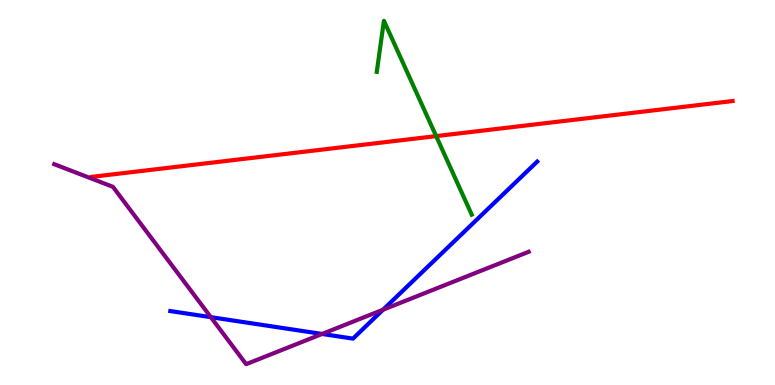[{'lines': ['blue', 'red'], 'intersections': []}, {'lines': ['green', 'red'], 'intersections': [{'x': 5.63, 'y': 6.46}]}, {'lines': ['purple', 'red'], 'intersections': []}, {'lines': ['blue', 'green'], 'intersections': []}, {'lines': ['blue', 'purple'], 'intersections': [{'x': 2.72, 'y': 1.76}, {'x': 4.16, 'y': 1.33}, {'x': 4.94, 'y': 1.96}]}, {'lines': ['green', 'purple'], 'intersections': []}]